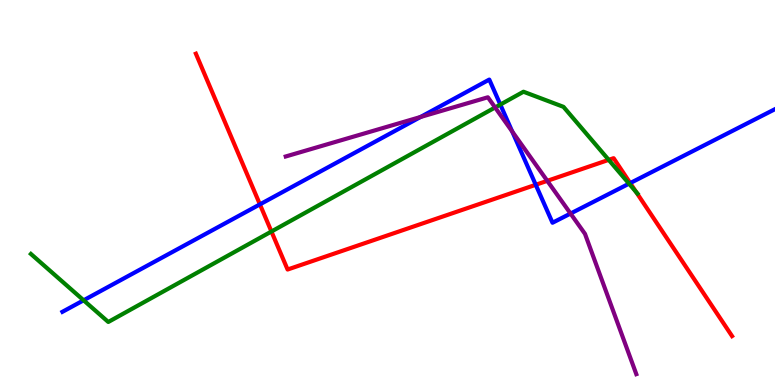[{'lines': ['blue', 'red'], 'intersections': [{'x': 3.35, 'y': 4.69}, {'x': 6.91, 'y': 5.2}, {'x': 8.13, 'y': 5.24}]}, {'lines': ['green', 'red'], 'intersections': [{'x': 3.5, 'y': 3.99}, {'x': 7.85, 'y': 5.85}, {'x': 8.21, 'y': 5.01}]}, {'lines': ['purple', 'red'], 'intersections': [{'x': 7.06, 'y': 5.3}]}, {'lines': ['blue', 'green'], 'intersections': [{'x': 1.08, 'y': 2.2}, {'x': 6.46, 'y': 7.28}, {'x': 8.12, 'y': 5.23}]}, {'lines': ['blue', 'purple'], 'intersections': [{'x': 5.43, 'y': 6.96}, {'x': 6.61, 'y': 6.58}, {'x': 7.36, 'y': 4.45}]}, {'lines': ['green', 'purple'], 'intersections': [{'x': 6.39, 'y': 7.21}]}]